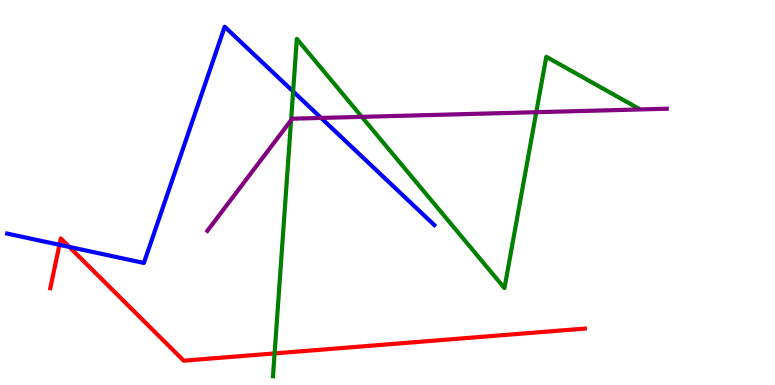[{'lines': ['blue', 'red'], 'intersections': [{'x': 0.767, 'y': 3.64}, {'x': 0.895, 'y': 3.59}]}, {'lines': ['green', 'red'], 'intersections': [{'x': 3.54, 'y': 0.82}]}, {'lines': ['purple', 'red'], 'intersections': []}, {'lines': ['blue', 'green'], 'intersections': [{'x': 3.78, 'y': 7.62}]}, {'lines': ['blue', 'purple'], 'intersections': [{'x': 4.14, 'y': 6.94}]}, {'lines': ['green', 'purple'], 'intersections': [{'x': 3.76, 'y': 6.88}, {'x': 4.67, 'y': 6.96}, {'x': 6.92, 'y': 7.09}]}]